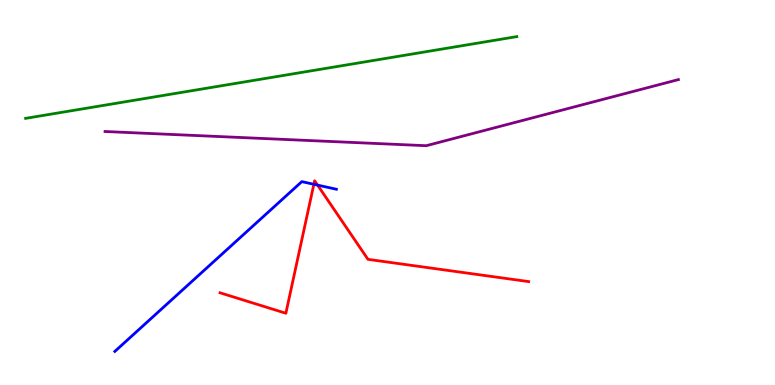[{'lines': ['blue', 'red'], 'intersections': [{'x': 4.05, 'y': 5.21}, {'x': 4.1, 'y': 5.19}]}, {'lines': ['green', 'red'], 'intersections': []}, {'lines': ['purple', 'red'], 'intersections': []}, {'lines': ['blue', 'green'], 'intersections': []}, {'lines': ['blue', 'purple'], 'intersections': []}, {'lines': ['green', 'purple'], 'intersections': []}]